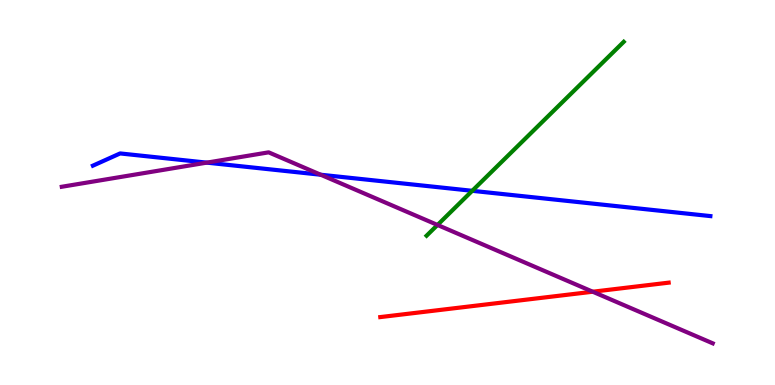[{'lines': ['blue', 'red'], 'intersections': []}, {'lines': ['green', 'red'], 'intersections': []}, {'lines': ['purple', 'red'], 'intersections': [{'x': 7.65, 'y': 2.42}]}, {'lines': ['blue', 'green'], 'intersections': [{'x': 6.09, 'y': 5.04}]}, {'lines': ['blue', 'purple'], 'intersections': [{'x': 2.67, 'y': 5.78}, {'x': 4.14, 'y': 5.46}]}, {'lines': ['green', 'purple'], 'intersections': [{'x': 5.65, 'y': 4.16}]}]